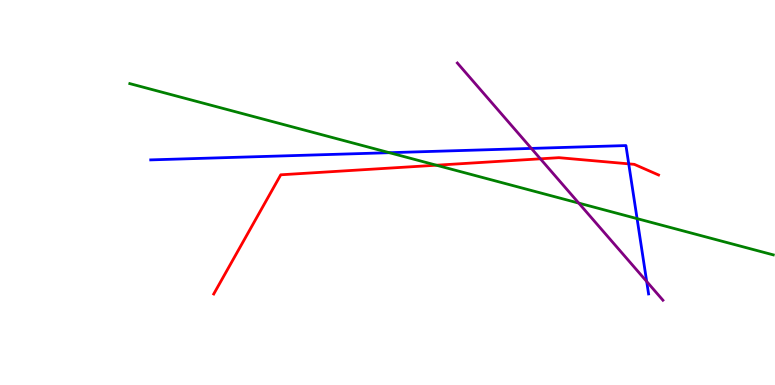[{'lines': ['blue', 'red'], 'intersections': [{'x': 8.11, 'y': 5.74}]}, {'lines': ['green', 'red'], 'intersections': [{'x': 5.63, 'y': 5.71}]}, {'lines': ['purple', 'red'], 'intersections': [{'x': 6.97, 'y': 5.88}]}, {'lines': ['blue', 'green'], 'intersections': [{'x': 5.02, 'y': 6.03}, {'x': 8.22, 'y': 4.32}]}, {'lines': ['blue', 'purple'], 'intersections': [{'x': 6.86, 'y': 6.15}, {'x': 8.34, 'y': 2.69}]}, {'lines': ['green', 'purple'], 'intersections': [{'x': 7.47, 'y': 4.72}]}]